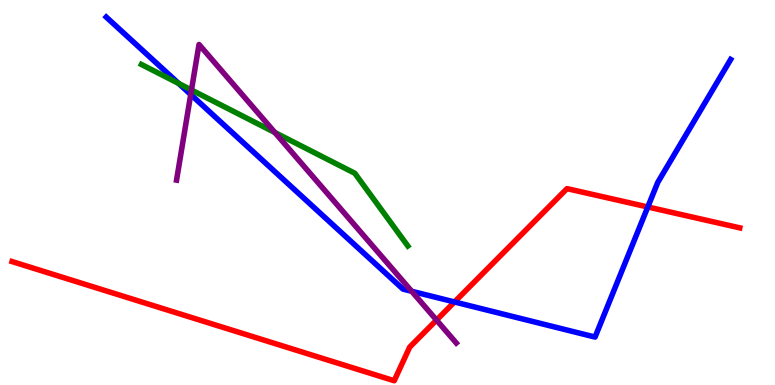[{'lines': ['blue', 'red'], 'intersections': [{'x': 5.86, 'y': 2.16}, {'x': 8.36, 'y': 4.62}]}, {'lines': ['green', 'red'], 'intersections': []}, {'lines': ['purple', 'red'], 'intersections': [{'x': 5.63, 'y': 1.69}]}, {'lines': ['blue', 'green'], 'intersections': [{'x': 2.31, 'y': 7.83}]}, {'lines': ['blue', 'purple'], 'intersections': [{'x': 2.46, 'y': 7.55}, {'x': 5.31, 'y': 2.43}]}, {'lines': ['green', 'purple'], 'intersections': [{'x': 2.47, 'y': 7.66}, {'x': 3.55, 'y': 6.56}]}]